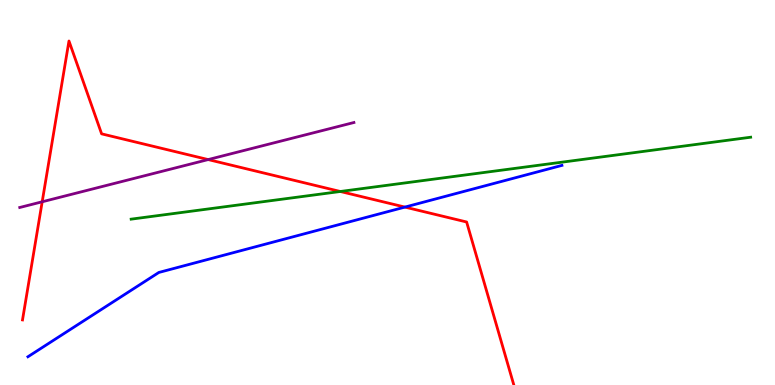[{'lines': ['blue', 'red'], 'intersections': [{'x': 5.22, 'y': 4.62}]}, {'lines': ['green', 'red'], 'intersections': [{'x': 4.39, 'y': 5.03}]}, {'lines': ['purple', 'red'], 'intersections': [{'x': 0.544, 'y': 4.76}, {'x': 2.69, 'y': 5.86}]}, {'lines': ['blue', 'green'], 'intersections': []}, {'lines': ['blue', 'purple'], 'intersections': []}, {'lines': ['green', 'purple'], 'intersections': []}]